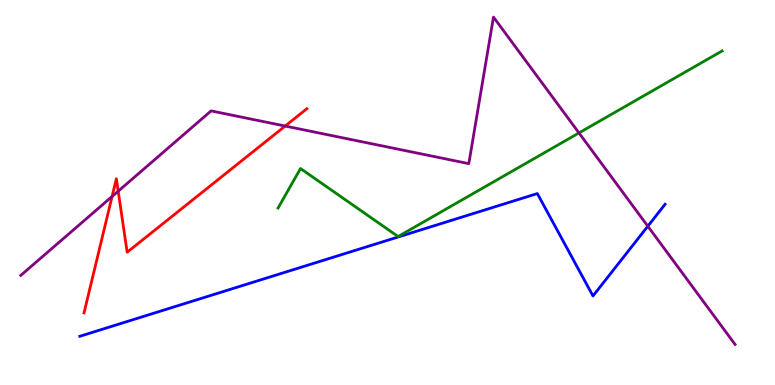[{'lines': ['blue', 'red'], 'intersections': []}, {'lines': ['green', 'red'], 'intersections': []}, {'lines': ['purple', 'red'], 'intersections': [{'x': 1.45, 'y': 4.9}, {'x': 1.53, 'y': 5.03}, {'x': 3.68, 'y': 6.73}]}, {'lines': ['blue', 'green'], 'intersections': []}, {'lines': ['blue', 'purple'], 'intersections': [{'x': 8.36, 'y': 4.12}]}, {'lines': ['green', 'purple'], 'intersections': [{'x': 7.47, 'y': 6.55}]}]